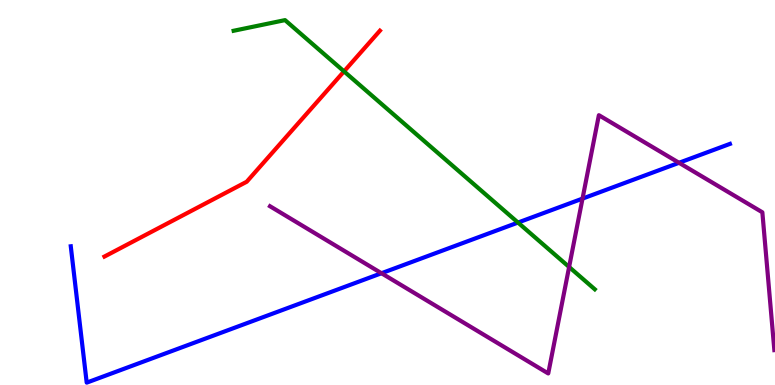[{'lines': ['blue', 'red'], 'intersections': []}, {'lines': ['green', 'red'], 'intersections': [{'x': 4.44, 'y': 8.15}]}, {'lines': ['purple', 'red'], 'intersections': []}, {'lines': ['blue', 'green'], 'intersections': [{'x': 6.68, 'y': 4.22}]}, {'lines': ['blue', 'purple'], 'intersections': [{'x': 4.92, 'y': 2.9}, {'x': 7.52, 'y': 4.84}, {'x': 8.76, 'y': 5.77}]}, {'lines': ['green', 'purple'], 'intersections': [{'x': 7.34, 'y': 3.07}]}]